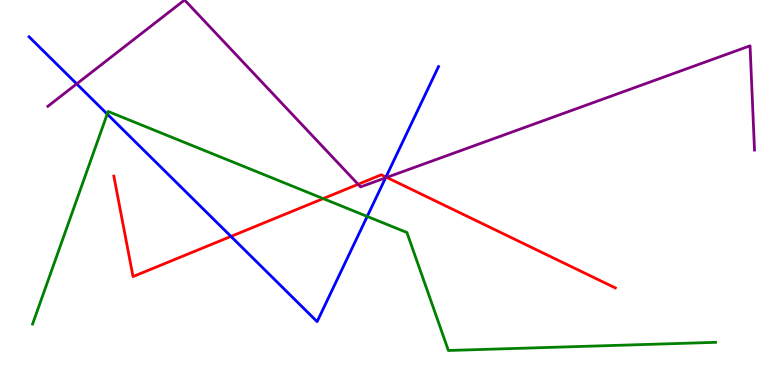[{'lines': ['blue', 'red'], 'intersections': [{'x': 2.98, 'y': 3.86}, {'x': 4.98, 'y': 5.4}]}, {'lines': ['green', 'red'], 'intersections': [{'x': 4.17, 'y': 4.84}]}, {'lines': ['purple', 'red'], 'intersections': [{'x': 4.62, 'y': 5.21}, {'x': 4.99, 'y': 5.39}]}, {'lines': ['blue', 'green'], 'intersections': [{'x': 1.38, 'y': 7.04}, {'x': 4.74, 'y': 4.38}]}, {'lines': ['blue', 'purple'], 'intersections': [{'x': 0.99, 'y': 7.82}, {'x': 4.98, 'y': 5.38}]}, {'lines': ['green', 'purple'], 'intersections': []}]